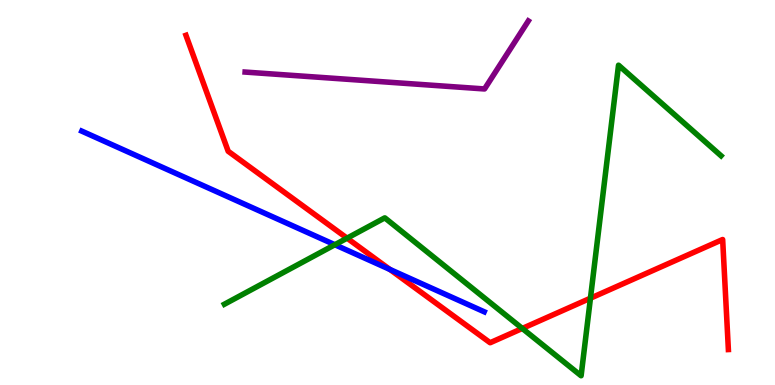[{'lines': ['blue', 'red'], 'intersections': [{'x': 5.03, 'y': 3.0}]}, {'lines': ['green', 'red'], 'intersections': [{'x': 4.48, 'y': 3.81}, {'x': 6.74, 'y': 1.47}, {'x': 7.62, 'y': 2.25}]}, {'lines': ['purple', 'red'], 'intersections': []}, {'lines': ['blue', 'green'], 'intersections': [{'x': 4.32, 'y': 3.64}]}, {'lines': ['blue', 'purple'], 'intersections': []}, {'lines': ['green', 'purple'], 'intersections': []}]